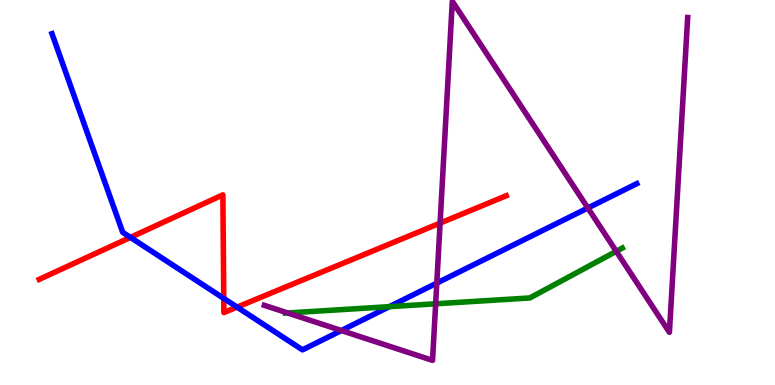[{'lines': ['blue', 'red'], 'intersections': [{'x': 1.68, 'y': 3.83}, {'x': 2.89, 'y': 2.25}, {'x': 3.06, 'y': 2.02}]}, {'lines': ['green', 'red'], 'intersections': []}, {'lines': ['purple', 'red'], 'intersections': [{'x': 5.68, 'y': 4.21}]}, {'lines': ['blue', 'green'], 'intersections': [{'x': 5.02, 'y': 2.03}]}, {'lines': ['blue', 'purple'], 'intersections': [{'x': 4.4, 'y': 1.41}, {'x': 5.64, 'y': 2.65}, {'x': 7.59, 'y': 4.6}]}, {'lines': ['green', 'purple'], 'intersections': [{'x': 3.71, 'y': 1.87}, {'x': 5.62, 'y': 2.11}, {'x': 7.95, 'y': 3.47}]}]